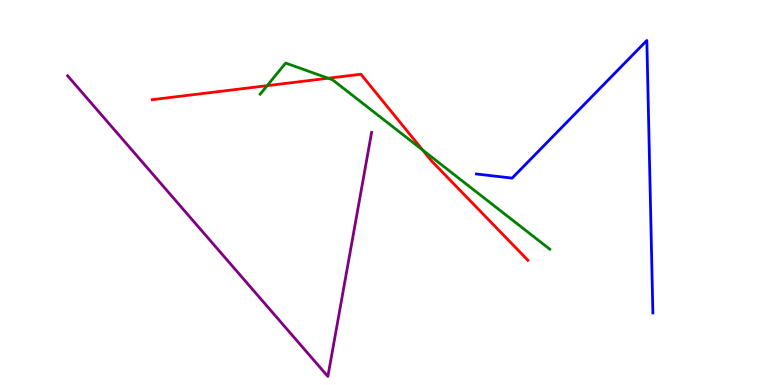[{'lines': ['blue', 'red'], 'intersections': []}, {'lines': ['green', 'red'], 'intersections': [{'x': 3.45, 'y': 7.77}, {'x': 4.23, 'y': 7.97}, {'x': 5.45, 'y': 6.1}]}, {'lines': ['purple', 'red'], 'intersections': []}, {'lines': ['blue', 'green'], 'intersections': []}, {'lines': ['blue', 'purple'], 'intersections': []}, {'lines': ['green', 'purple'], 'intersections': []}]